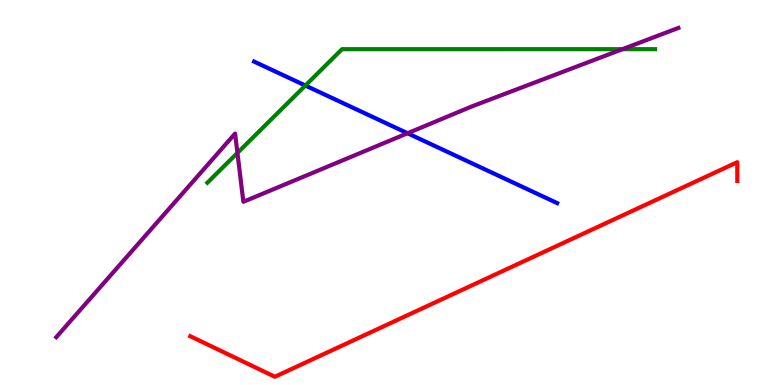[{'lines': ['blue', 'red'], 'intersections': []}, {'lines': ['green', 'red'], 'intersections': []}, {'lines': ['purple', 'red'], 'intersections': []}, {'lines': ['blue', 'green'], 'intersections': [{'x': 3.94, 'y': 7.78}]}, {'lines': ['blue', 'purple'], 'intersections': [{'x': 5.26, 'y': 6.54}]}, {'lines': ['green', 'purple'], 'intersections': [{'x': 3.06, 'y': 6.03}, {'x': 8.03, 'y': 8.72}]}]